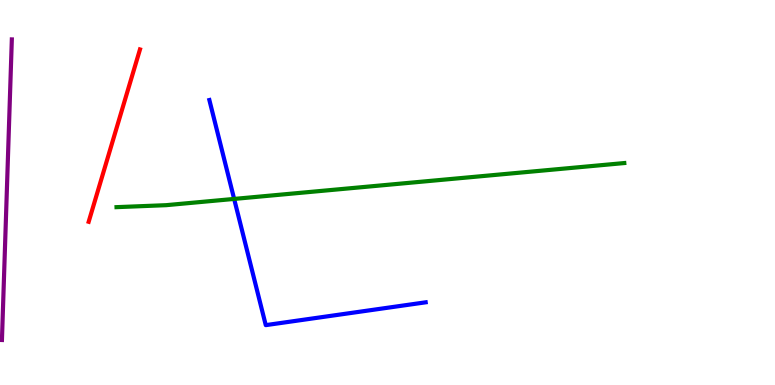[{'lines': ['blue', 'red'], 'intersections': []}, {'lines': ['green', 'red'], 'intersections': []}, {'lines': ['purple', 'red'], 'intersections': []}, {'lines': ['blue', 'green'], 'intersections': [{'x': 3.02, 'y': 4.83}]}, {'lines': ['blue', 'purple'], 'intersections': []}, {'lines': ['green', 'purple'], 'intersections': []}]